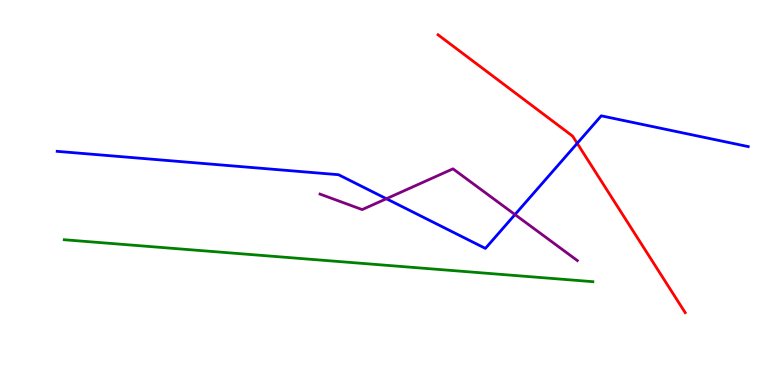[{'lines': ['blue', 'red'], 'intersections': [{'x': 7.45, 'y': 6.28}]}, {'lines': ['green', 'red'], 'intersections': []}, {'lines': ['purple', 'red'], 'intersections': []}, {'lines': ['blue', 'green'], 'intersections': []}, {'lines': ['blue', 'purple'], 'intersections': [{'x': 4.99, 'y': 4.84}, {'x': 6.64, 'y': 4.43}]}, {'lines': ['green', 'purple'], 'intersections': []}]